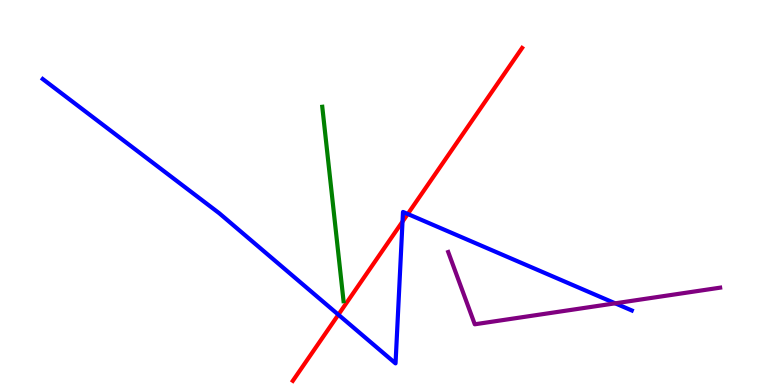[{'lines': ['blue', 'red'], 'intersections': [{'x': 4.37, 'y': 1.83}, {'x': 5.19, 'y': 4.24}, {'x': 5.26, 'y': 4.44}]}, {'lines': ['green', 'red'], 'intersections': []}, {'lines': ['purple', 'red'], 'intersections': []}, {'lines': ['blue', 'green'], 'intersections': []}, {'lines': ['blue', 'purple'], 'intersections': [{'x': 7.94, 'y': 2.12}]}, {'lines': ['green', 'purple'], 'intersections': []}]